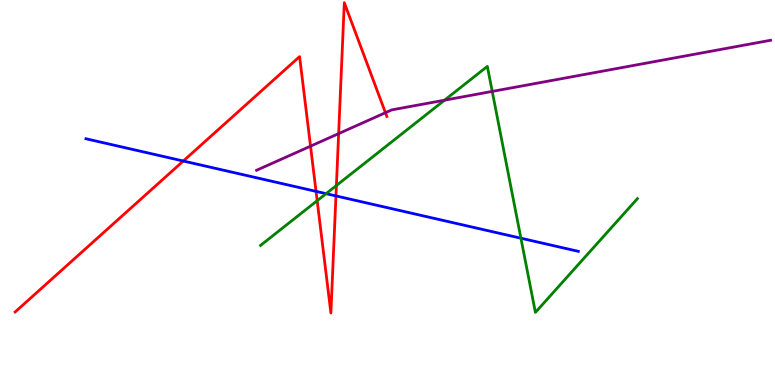[{'lines': ['blue', 'red'], 'intersections': [{'x': 2.37, 'y': 5.82}, {'x': 4.08, 'y': 5.03}, {'x': 4.33, 'y': 4.91}]}, {'lines': ['green', 'red'], 'intersections': [{'x': 4.09, 'y': 4.79}, {'x': 4.34, 'y': 5.18}]}, {'lines': ['purple', 'red'], 'intersections': [{'x': 4.01, 'y': 6.2}, {'x': 4.37, 'y': 6.53}, {'x': 4.97, 'y': 7.07}]}, {'lines': ['blue', 'green'], 'intersections': [{'x': 4.21, 'y': 4.97}, {'x': 6.72, 'y': 3.81}]}, {'lines': ['blue', 'purple'], 'intersections': []}, {'lines': ['green', 'purple'], 'intersections': [{'x': 5.74, 'y': 7.4}, {'x': 6.35, 'y': 7.63}]}]